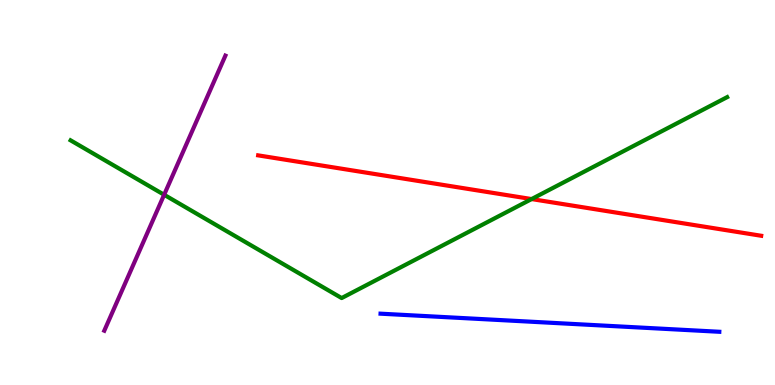[{'lines': ['blue', 'red'], 'intersections': []}, {'lines': ['green', 'red'], 'intersections': [{'x': 6.86, 'y': 4.83}]}, {'lines': ['purple', 'red'], 'intersections': []}, {'lines': ['blue', 'green'], 'intersections': []}, {'lines': ['blue', 'purple'], 'intersections': []}, {'lines': ['green', 'purple'], 'intersections': [{'x': 2.12, 'y': 4.94}]}]